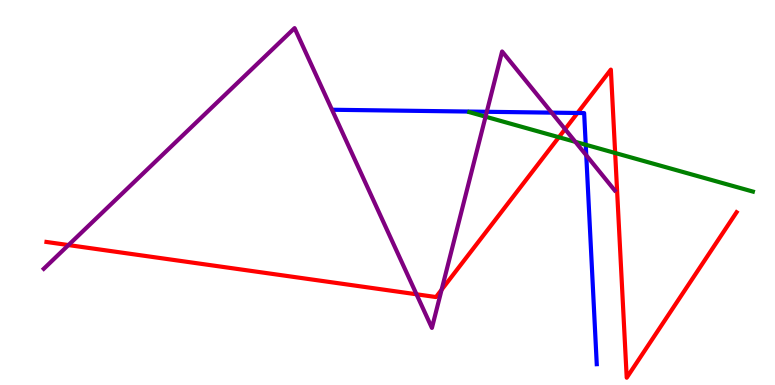[{'lines': ['blue', 'red'], 'intersections': [{'x': 7.45, 'y': 7.07}]}, {'lines': ['green', 'red'], 'intersections': [{'x': 7.21, 'y': 6.44}, {'x': 7.94, 'y': 6.03}]}, {'lines': ['purple', 'red'], 'intersections': [{'x': 0.883, 'y': 3.63}, {'x': 5.37, 'y': 2.36}, {'x': 5.7, 'y': 2.47}, {'x': 7.29, 'y': 6.65}]}, {'lines': ['blue', 'green'], 'intersections': [{'x': 7.56, 'y': 6.24}]}, {'lines': ['blue', 'purple'], 'intersections': [{'x': 6.28, 'y': 7.1}, {'x': 7.12, 'y': 7.07}, {'x': 7.56, 'y': 5.97}]}, {'lines': ['green', 'purple'], 'intersections': [{'x': 6.27, 'y': 6.97}, {'x': 7.42, 'y': 6.32}]}]